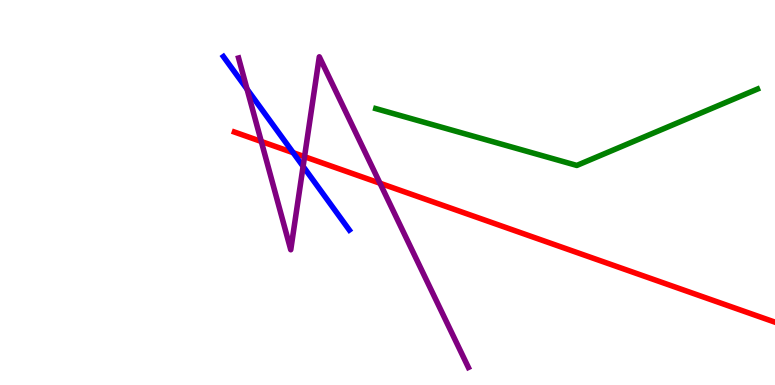[{'lines': ['blue', 'red'], 'intersections': [{'x': 3.78, 'y': 6.03}]}, {'lines': ['green', 'red'], 'intersections': []}, {'lines': ['purple', 'red'], 'intersections': [{'x': 3.37, 'y': 6.33}, {'x': 3.93, 'y': 5.93}, {'x': 4.9, 'y': 5.24}]}, {'lines': ['blue', 'green'], 'intersections': []}, {'lines': ['blue', 'purple'], 'intersections': [{'x': 3.19, 'y': 7.68}, {'x': 3.91, 'y': 5.68}]}, {'lines': ['green', 'purple'], 'intersections': []}]